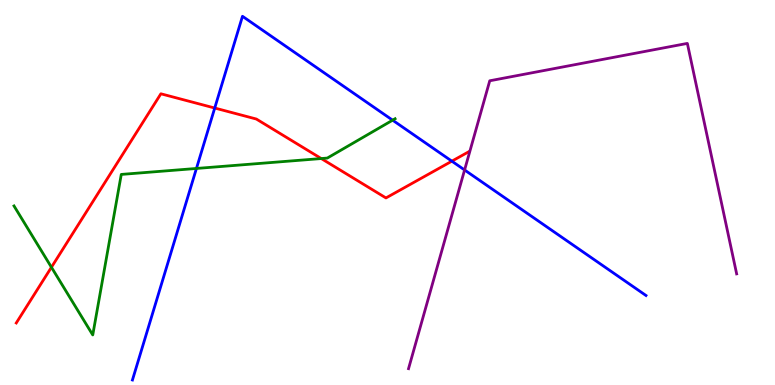[{'lines': ['blue', 'red'], 'intersections': [{'x': 2.77, 'y': 7.19}, {'x': 5.83, 'y': 5.81}]}, {'lines': ['green', 'red'], 'intersections': [{'x': 0.664, 'y': 3.06}, {'x': 4.15, 'y': 5.88}]}, {'lines': ['purple', 'red'], 'intersections': []}, {'lines': ['blue', 'green'], 'intersections': [{'x': 2.53, 'y': 5.62}, {'x': 5.07, 'y': 6.88}]}, {'lines': ['blue', 'purple'], 'intersections': [{'x': 5.99, 'y': 5.59}]}, {'lines': ['green', 'purple'], 'intersections': []}]